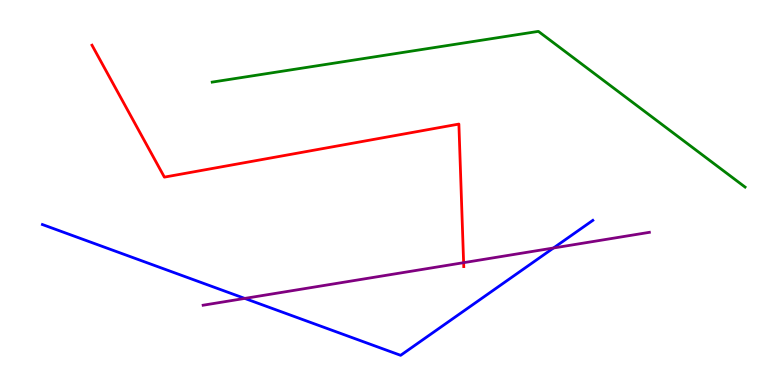[{'lines': ['blue', 'red'], 'intersections': []}, {'lines': ['green', 'red'], 'intersections': []}, {'lines': ['purple', 'red'], 'intersections': [{'x': 5.98, 'y': 3.18}]}, {'lines': ['blue', 'green'], 'intersections': []}, {'lines': ['blue', 'purple'], 'intersections': [{'x': 3.16, 'y': 2.25}, {'x': 7.14, 'y': 3.56}]}, {'lines': ['green', 'purple'], 'intersections': []}]